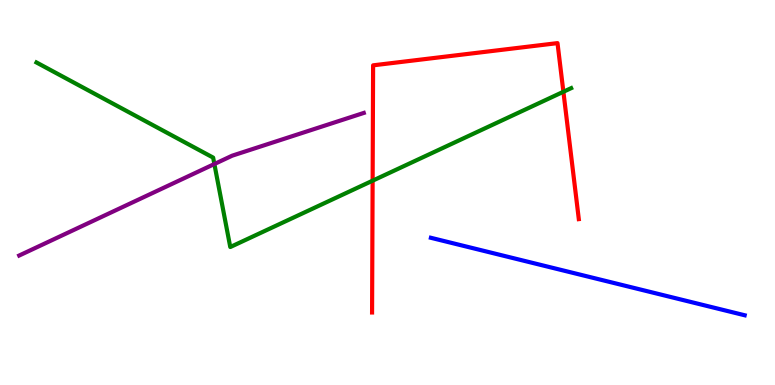[{'lines': ['blue', 'red'], 'intersections': []}, {'lines': ['green', 'red'], 'intersections': [{'x': 4.81, 'y': 5.31}, {'x': 7.27, 'y': 7.62}]}, {'lines': ['purple', 'red'], 'intersections': []}, {'lines': ['blue', 'green'], 'intersections': []}, {'lines': ['blue', 'purple'], 'intersections': []}, {'lines': ['green', 'purple'], 'intersections': [{'x': 2.77, 'y': 5.74}]}]